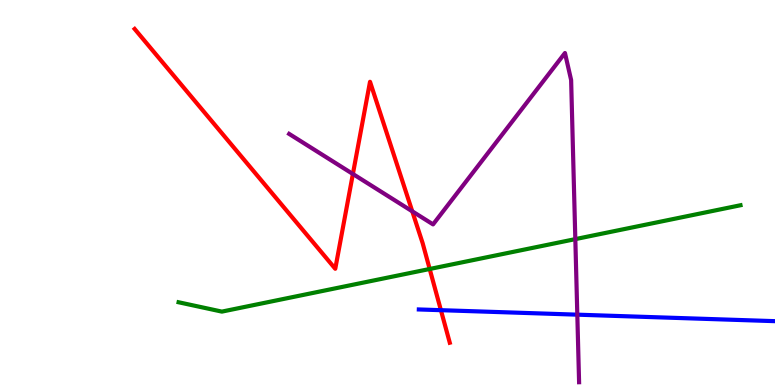[{'lines': ['blue', 'red'], 'intersections': [{'x': 5.69, 'y': 1.94}]}, {'lines': ['green', 'red'], 'intersections': [{'x': 5.54, 'y': 3.01}]}, {'lines': ['purple', 'red'], 'intersections': [{'x': 4.55, 'y': 5.48}, {'x': 5.32, 'y': 4.51}]}, {'lines': ['blue', 'green'], 'intersections': []}, {'lines': ['blue', 'purple'], 'intersections': [{'x': 7.45, 'y': 1.83}]}, {'lines': ['green', 'purple'], 'intersections': [{'x': 7.42, 'y': 3.79}]}]